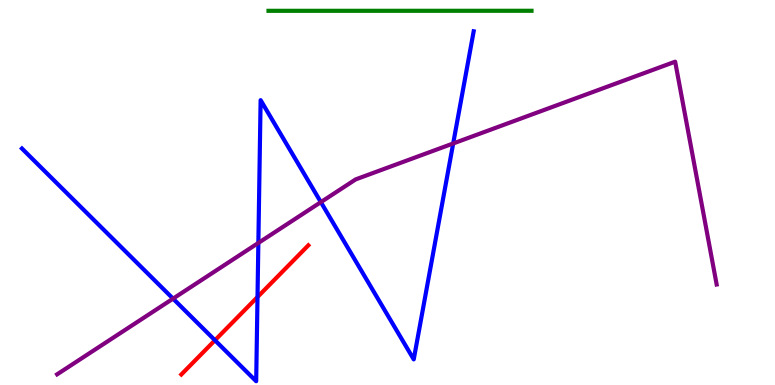[{'lines': ['blue', 'red'], 'intersections': [{'x': 2.77, 'y': 1.16}, {'x': 3.32, 'y': 2.29}]}, {'lines': ['green', 'red'], 'intersections': []}, {'lines': ['purple', 'red'], 'intersections': []}, {'lines': ['blue', 'green'], 'intersections': []}, {'lines': ['blue', 'purple'], 'intersections': [{'x': 2.23, 'y': 2.24}, {'x': 3.33, 'y': 3.69}, {'x': 4.14, 'y': 4.75}, {'x': 5.85, 'y': 6.27}]}, {'lines': ['green', 'purple'], 'intersections': []}]